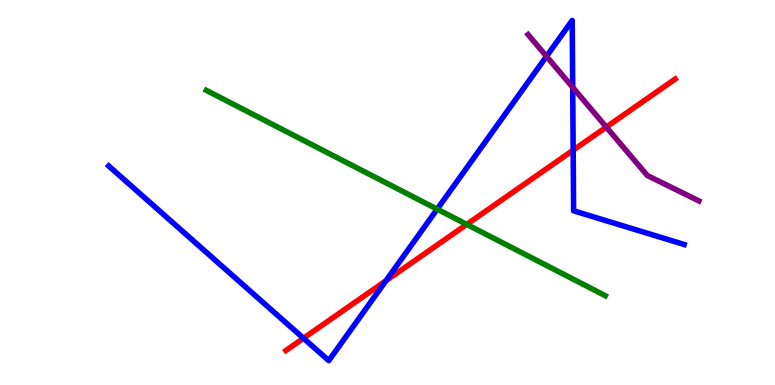[{'lines': ['blue', 'red'], 'intersections': [{'x': 3.92, 'y': 1.21}, {'x': 4.98, 'y': 2.71}, {'x': 7.4, 'y': 6.1}]}, {'lines': ['green', 'red'], 'intersections': [{'x': 6.02, 'y': 4.17}]}, {'lines': ['purple', 'red'], 'intersections': [{'x': 7.82, 'y': 6.7}]}, {'lines': ['blue', 'green'], 'intersections': [{'x': 5.64, 'y': 4.57}]}, {'lines': ['blue', 'purple'], 'intersections': [{'x': 7.05, 'y': 8.54}, {'x': 7.39, 'y': 7.73}]}, {'lines': ['green', 'purple'], 'intersections': []}]